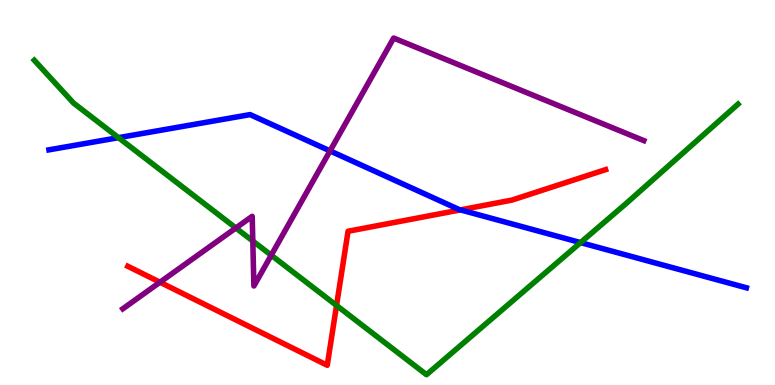[{'lines': ['blue', 'red'], 'intersections': [{'x': 5.94, 'y': 4.55}]}, {'lines': ['green', 'red'], 'intersections': [{'x': 4.34, 'y': 2.07}]}, {'lines': ['purple', 'red'], 'intersections': [{'x': 2.06, 'y': 2.67}]}, {'lines': ['blue', 'green'], 'intersections': [{'x': 1.53, 'y': 6.42}, {'x': 7.49, 'y': 3.7}]}, {'lines': ['blue', 'purple'], 'intersections': [{'x': 4.26, 'y': 6.08}]}, {'lines': ['green', 'purple'], 'intersections': [{'x': 3.04, 'y': 4.08}, {'x': 3.26, 'y': 3.74}, {'x': 3.5, 'y': 3.37}]}]